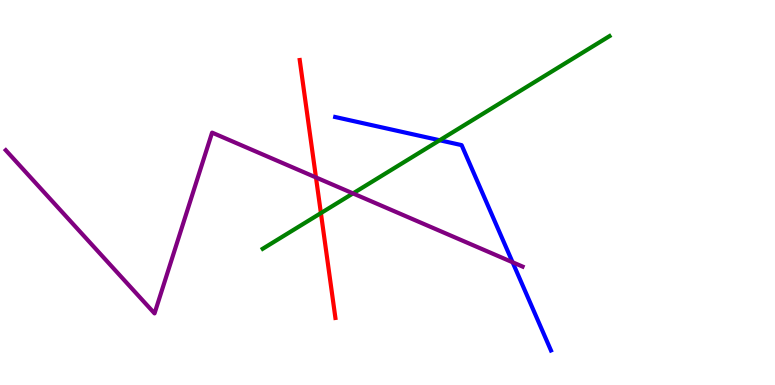[{'lines': ['blue', 'red'], 'intersections': []}, {'lines': ['green', 'red'], 'intersections': [{'x': 4.14, 'y': 4.47}]}, {'lines': ['purple', 'red'], 'intersections': [{'x': 4.08, 'y': 5.39}]}, {'lines': ['blue', 'green'], 'intersections': [{'x': 5.67, 'y': 6.36}]}, {'lines': ['blue', 'purple'], 'intersections': [{'x': 6.61, 'y': 3.19}]}, {'lines': ['green', 'purple'], 'intersections': [{'x': 4.55, 'y': 4.98}]}]